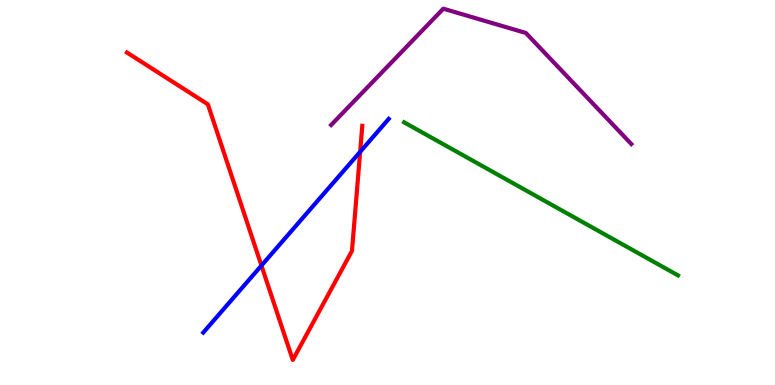[{'lines': ['blue', 'red'], 'intersections': [{'x': 3.37, 'y': 3.1}, {'x': 4.65, 'y': 6.06}]}, {'lines': ['green', 'red'], 'intersections': []}, {'lines': ['purple', 'red'], 'intersections': []}, {'lines': ['blue', 'green'], 'intersections': []}, {'lines': ['blue', 'purple'], 'intersections': []}, {'lines': ['green', 'purple'], 'intersections': []}]